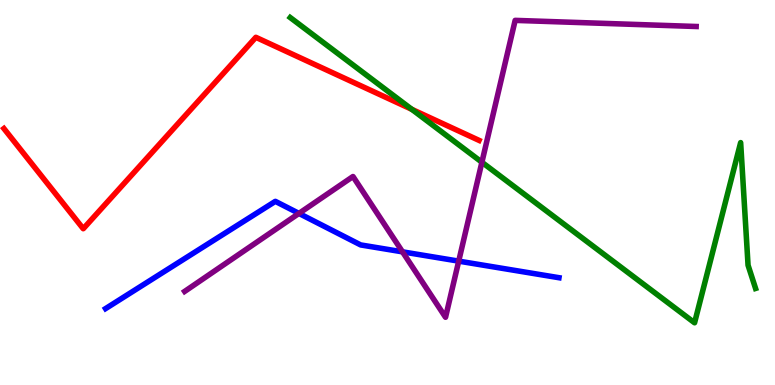[{'lines': ['blue', 'red'], 'intersections': []}, {'lines': ['green', 'red'], 'intersections': [{'x': 5.31, 'y': 7.16}]}, {'lines': ['purple', 'red'], 'intersections': []}, {'lines': ['blue', 'green'], 'intersections': []}, {'lines': ['blue', 'purple'], 'intersections': [{'x': 3.86, 'y': 4.46}, {'x': 5.19, 'y': 3.46}, {'x': 5.92, 'y': 3.22}]}, {'lines': ['green', 'purple'], 'intersections': [{'x': 6.22, 'y': 5.79}]}]